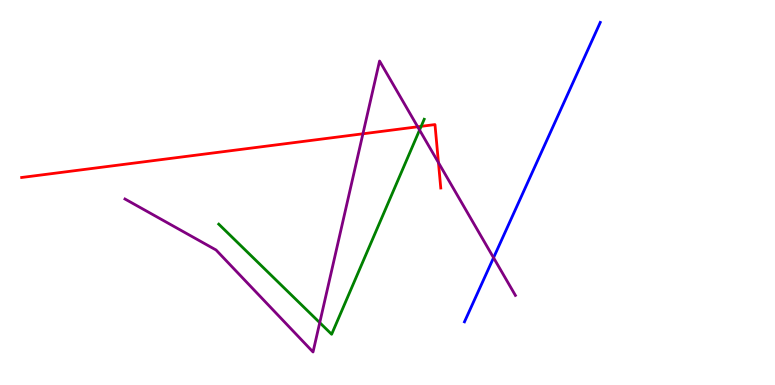[{'lines': ['blue', 'red'], 'intersections': []}, {'lines': ['green', 'red'], 'intersections': [{'x': 5.43, 'y': 6.72}]}, {'lines': ['purple', 'red'], 'intersections': [{'x': 4.68, 'y': 6.52}, {'x': 5.39, 'y': 6.71}, {'x': 5.66, 'y': 5.78}]}, {'lines': ['blue', 'green'], 'intersections': []}, {'lines': ['blue', 'purple'], 'intersections': [{'x': 6.37, 'y': 3.31}]}, {'lines': ['green', 'purple'], 'intersections': [{'x': 4.13, 'y': 1.62}, {'x': 5.41, 'y': 6.62}]}]